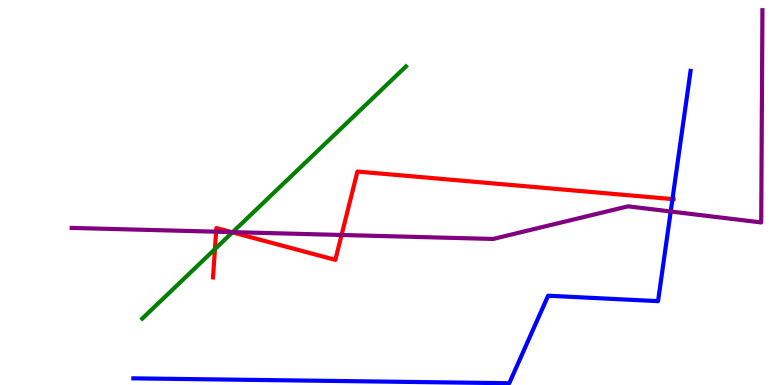[{'lines': ['blue', 'red'], 'intersections': [{'x': 8.68, 'y': 4.83}]}, {'lines': ['green', 'red'], 'intersections': [{'x': 2.77, 'y': 3.53}, {'x': 3.0, 'y': 3.96}]}, {'lines': ['purple', 'red'], 'intersections': [{'x': 2.79, 'y': 3.98}, {'x': 2.99, 'y': 3.97}, {'x': 4.41, 'y': 3.9}]}, {'lines': ['blue', 'green'], 'intersections': []}, {'lines': ['blue', 'purple'], 'intersections': [{'x': 8.65, 'y': 4.51}]}, {'lines': ['green', 'purple'], 'intersections': [{'x': 3.0, 'y': 3.97}]}]